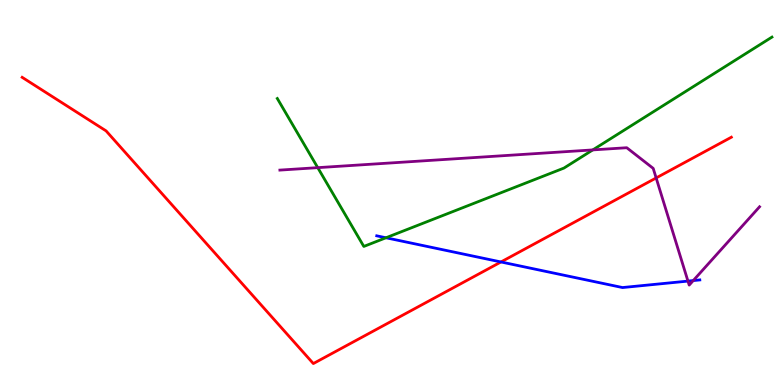[{'lines': ['blue', 'red'], 'intersections': [{'x': 6.46, 'y': 3.2}]}, {'lines': ['green', 'red'], 'intersections': []}, {'lines': ['purple', 'red'], 'intersections': [{'x': 8.47, 'y': 5.38}]}, {'lines': ['blue', 'green'], 'intersections': [{'x': 4.98, 'y': 3.82}]}, {'lines': ['blue', 'purple'], 'intersections': [{'x': 8.88, 'y': 2.7}, {'x': 8.95, 'y': 2.71}]}, {'lines': ['green', 'purple'], 'intersections': [{'x': 4.1, 'y': 5.65}, {'x': 7.65, 'y': 6.11}]}]